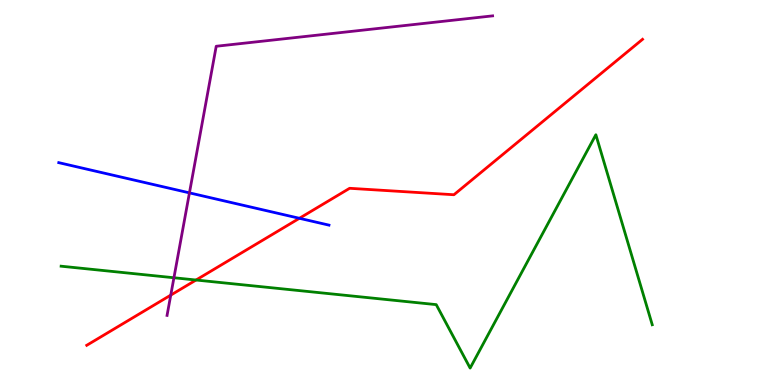[{'lines': ['blue', 'red'], 'intersections': [{'x': 3.86, 'y': 4.33}]}, {'lines': ['green', 'red'], 'intersections': [{'x': 2.53, 'y': 2.73}]}, {'lines': ['purple', 'red'], 'intersections': [{'x': 2.2, 'y': 2.33}]}, {'lines': ['blue', 'green'], 'intersections': []}, {'lines': ['blue', 'purple'], 'intersections': [{'x': 2.44, 'y': 4.99}]}, {'lines': ['green', 'purple'], 'intersections': [{'x': 2.24, 'y': 2.79}]}]